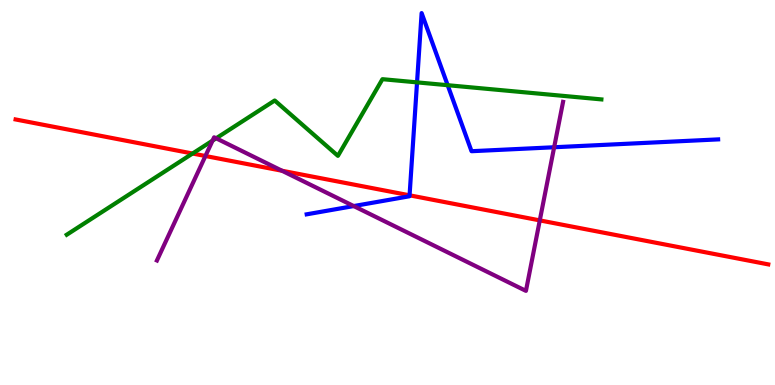[{'lines': ['blue', 'red'], 'intersections': [{'x': 5.28, 'y': 4.93}]}, {'lines': ['green', 'red'], 'intersections': [{'x': 2.48, 'y': 6.01}]}, {'lines': ['purple', 'red'], 'intersections': [{'x': 2.65, 'y': 5.95}, {'x': 3.64, 'y': 5.56}, {'x': 6.96, 'y': 4.28}]}, {'lines': ['blue', 'green'], 'intersections': [{'x': 5.38, 'y': 7.86}, {'x': 5.78, 'y': 7.79}]}, {'lines': ['blue', 'purple'], 'intersections': [{'x': 4.56, 'y': 4.65}, {'x': 7.15, 'y': 6.18}]}, {'lines': ['green', 'purple'], 'intersections': [{'x': 2.74, 'y': 6.35}, {'x': 2.79, 'y': 6.41}]}]